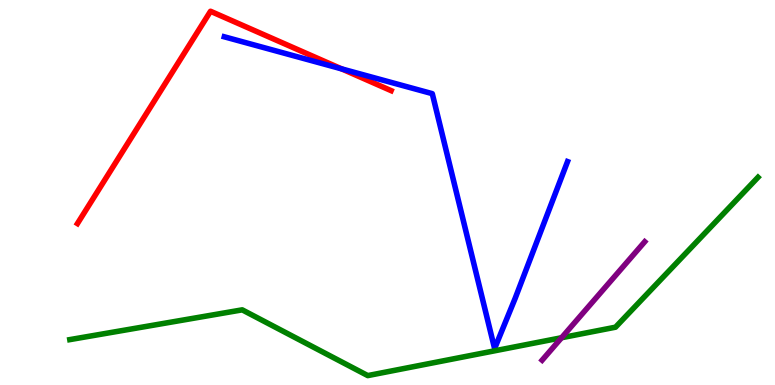[{'lines': ['blue', 'red'], 'intersections': [{'x': 4.41, 'y': 8.21}]}, {'lines': ['green', 'red'], 'intersections': []}, {'lines': ['purple', 'red'], 'intersections': []}, {'lines': ['blue', 'green'], 'intersections': []}, {'lines': ['blue', 'purple'], 'intersections': []}, {'lines': ['green', 'purple'], 'intersections': [{'x': 7.25, 'y': 1.23}]}]